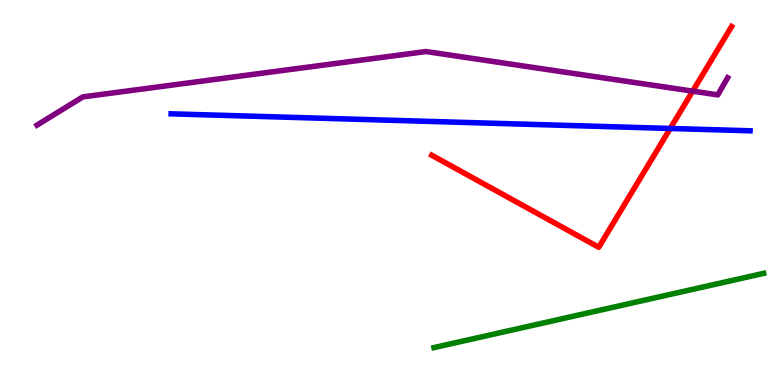[{'lines': ['blue', 'red'], 'intersections': [{'x': 8.65, 'y': 6.66}]}, {'lines': ['green', 'red'], 'intersections': []}, {'lines': ['purple', 'red'], 'intersections': [{'x': 8.94, 'y': 7.63}]}, {'lines': ['blue', 'green'], 'intersections': []}, {'lines': ['blue', 'purple'], 'intersections': []}, {'lines': ['green', 'purple'], 'intersections': []}]